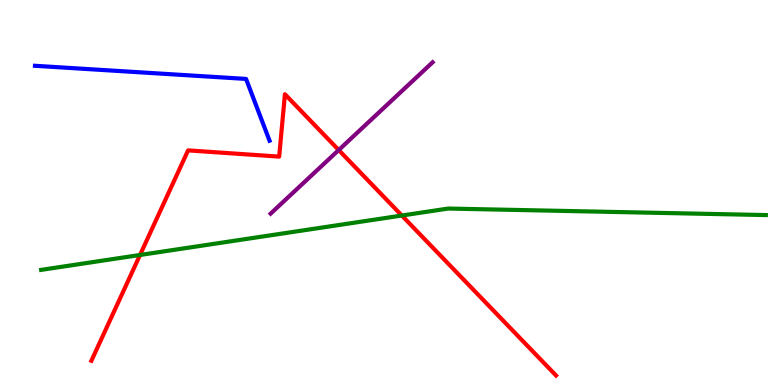[{'lines': ['blue', 'red'], 'intersections': []}, {'lines': ['green', 'red'], 'intersections': [{'x': 1.81, 'y': 3.38}, {'x': 5.19, 'y': 4.4}]}, {'lines': ['purple', 'red'], 'intersections': [{'x': 4.37, 'y': 6.1}]}, {'lines': ['blue', 'green'], 'intersections': []}, {'lines': ['blue', 'purple'], 'intersections': []}, {'lines': ['green', 'purple'], 'intersections': []}]